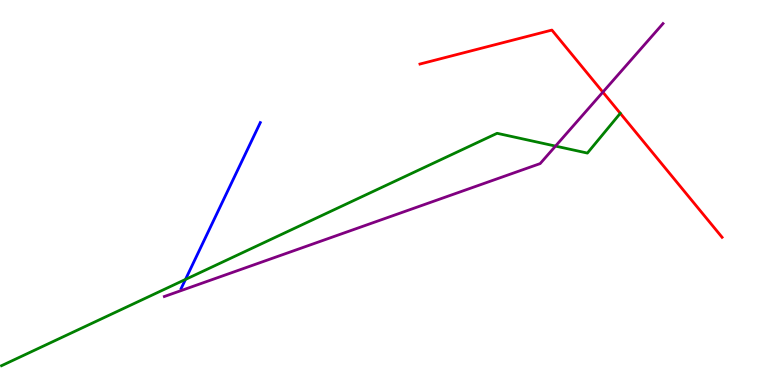[{'lines': ['blue', 'red'], 'intersections': []}, {'lines': ['green', 'red'], 'intersections': []}, {'lines': ['purple', 'red'], 'intersections': [{'x': 7.78, 'y': 7.61}]}, {'lines': ['blue', 'green'], 'intersections': [{'x': 2.39, 'y': 2.74}]}, {'lines': ['blue', 'purple'], 'intersections': []}, {'lines': ['green', 'purple'], 'intersections': [{'x': 7.17, 'y': 6.21}]}]